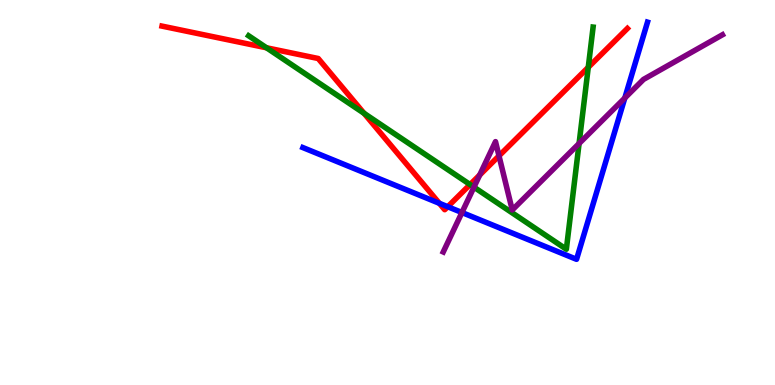[{'lines': ['blue', 'red'], 'intersections': [{'x': 5.67, 'y': 4.72}, {'x': 5.78, 'y': 4.63}]}, {'lines': ['green', 'red'], 'intersections': [{'x': 3.44, 'y': 8.76}, {'x': 4.7, 'y': 7.06}, {'x': 6.07, 'y': 5.21}, {'x': 7.59, 'y': 8.25}]}, {'lines': ['purple', 'red'], 'intersections': [{'x': 6.19, 'y': 5.45}, {'x': 6.44, 'y': 5.95}]}, {'lines': ['blue', 'green'], 'intersections': []}, {'lines': ['blue', 'purple'], 'intersections': [{'x': 5.96, 'y': 4.48}, {'x': 8.06, 'y': 7.45}]}, {'lines': ['green', 'purple'], 'intersections': [{'x': 6.12, 'y': 5.14}, {'x': 7.47, 'y': 6.27}]}]